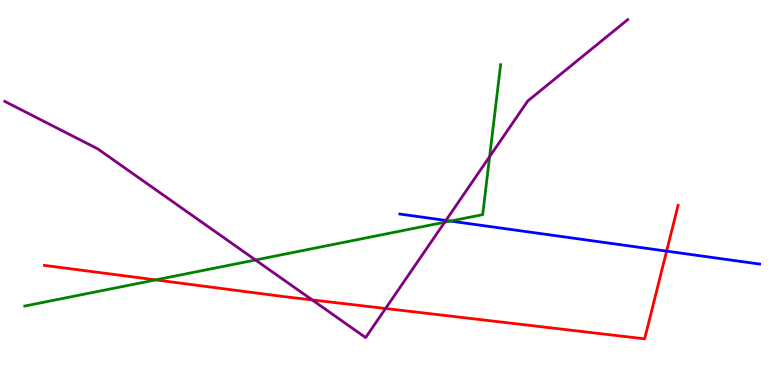[{'lines': ['blue', 'red'], 'intersections': [{'x': 8.6, 'y': 3.48}]}, {'lines': ['green', 'red'], 'intersections': [{'x': 2.01, 'y': 2.73}]}, {'lines': ['purple', 'red'], 'intersections': [{'x': 4.03, 'y': 2.21}, {'x': 4.97, 'y': 1.99}]}, {'lines': ['blue', 'green'], 'intersections': [{'x': 5.81, 'y': 4.26}]}, {'lines': ['blue', 'purple'], 'intersections': [{'x': 5.75, 'y': 4.27}]}, {'lines': ['green', 'purple'], 'intersections': [{'x': 3.3, 'y': 3.25}, {'x': 5.74, 'y': 4.23}, {'x': 6.32, 'y': 5.93}]}]